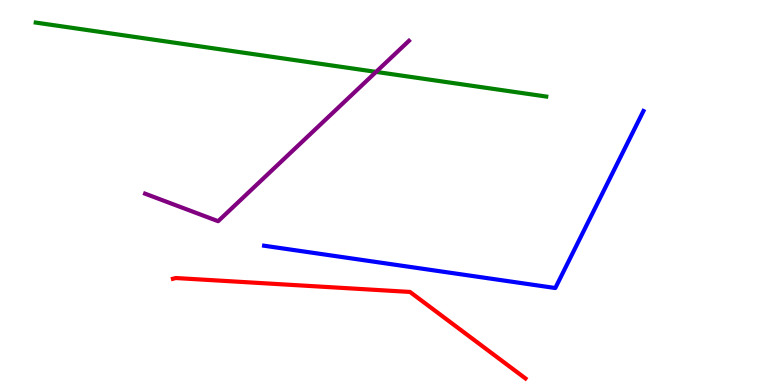[{'lines': ['blue', 'red'], 'intersections': []}, {'lines': ['green', 'red'], 'intersections': []}, {'lines': ['purple', 'red'], 'intersections': []}, {'lines': ['blue', 'green'], 'intersections': []}, {'lines': ['blue', 'purple'], 'intersections': []}, {'lines': ['green', 'purple'], 'intersections': [{'x': 4.85, 'y': 8.13}]}]